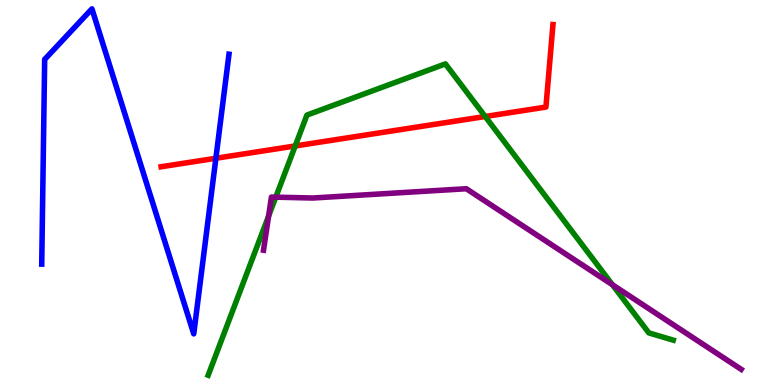[{'lines': ['blue', 'red'], 'intersections': [{'x': 2.79, 'y': 5.89}]}, {'lines': ['green', 'red'], 'intersections': [{'x': 3.81, 'y': 6.21}, {'x': 6.26, 'y': 6.97}]}, {'lines': ['purple', 'red'], 'intersections': []}, {'lines': ['blue', 'green'], 'intersections': []}, {'lines': ['blue', 'purple'], 'intersections': []}, {'lines': ['green', 'purple'], 'intersections': [{'x': 3.47, 'y': 4.39}, {'x': 3.56, 'y': 4.88}, {'x': 7.9, 'y': 2.6}]}]